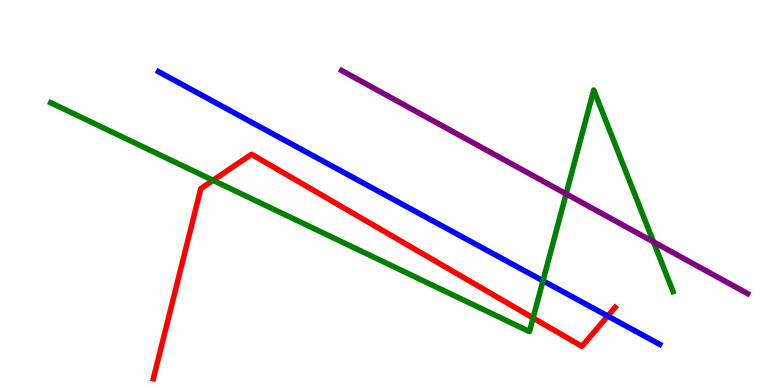[{'lines': ['blue', 'red'], 'intersections': [{'x': 7.84, 'y': 1.79}]}, {'lines': ['green', 'red'], 'intersections': [{'x': 2.75, 'y': 5.32}, {'x': 6.88, 'y': 1.74}]}, {'lines': ['purple', 'red'], 'intersections': []}, {'lines': ['blue', 'green'], 'intersections': [{'x': 7.01, 'y': 2.71}]}, {'lines': ['blue', 'purple'], 'intersections': []}, {'lines': ['green', 'purple'], 'intersections': [{'x': 7.3, 'y': 4.96}, {'x': 8.43, 'y': 3.72}]}]